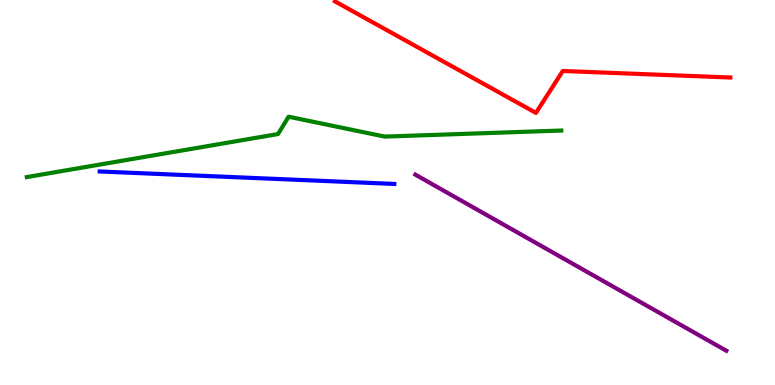[{'lines': ['blue', 'red'], 'intersections': []}, {'lines': ['green', 'red'], 'intersections': []}, {'lines': ['purple', 'red'], 'intersections': []}, {'lines': ['blue', 'green'], 'intersections': []}, {'lines': ['blue', 'purple'], 'intersections': []}, {'lines': ['green', 'purple'], 'intersections': []}]